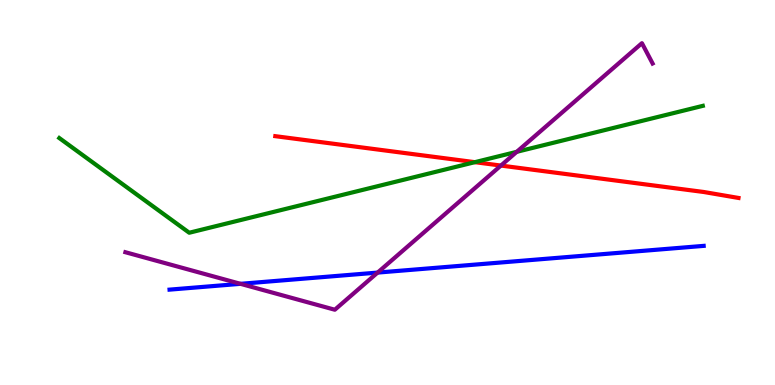[{'lines': ['blue', 'red'], 'intersections': []}, {'lines': ['green', 'red'], 'intersections': [{'x': 6.13, 'y': 5.79}]}, {'lines': ['purple', 'red'], 'intersections': [{'x': 6.46, 'y': 5.7}]}, {'lines': ['blue', 'green'], 'intersections': []}, {'lines': ['blue', 'purple'], 'intersections': [{'x': 3.1, 'y': 2.63}, {'x': 4.87, 'y': 2.92}]}, {'lines': ['green', 'purple'], 'intersections': [{'x': 6.67, 'y': 6.06}]}]